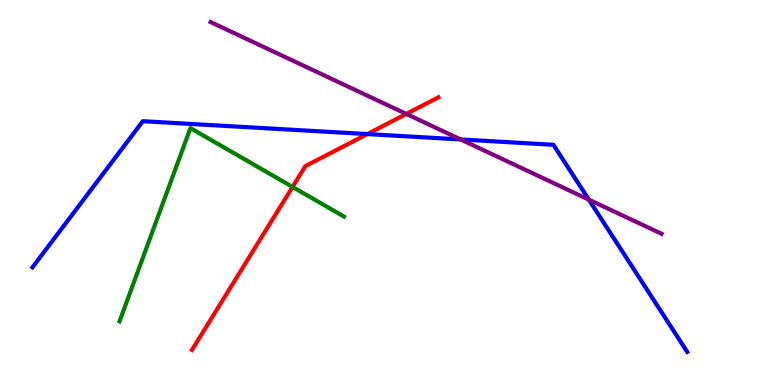[{'lines': ['blue', 'red'], 'intersections': [{'x': 4.74, 'y': 6.52}]}, {'lines': ['green', 'red'], 'intersections': [{'x': 3.77, 'y': 5.14}]}, {'lines': ['purple', 'red'], 'intersections': [{'x': 5.24, 'y': 7.04}]}, {'lines': ['blue', 'green'], 'intersections': []}, {'lines': ['blue', 'purple'], 'intersections': [{'x': 5.94, 'y': 6.38}, {'x': 7.6, 'y': 4.81}]}, {'lines': ['green', 'purple'], 'intersections': []}]